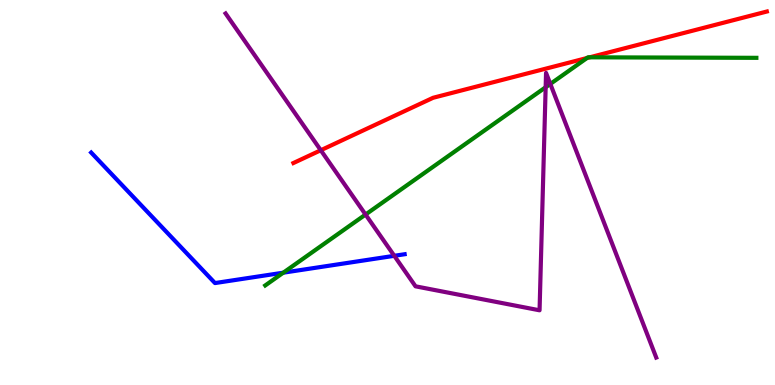[{'lines': ['blue', 'red'], 'intersections': []}, {'lines': ['green', 'red'], 'intersections': [{'x': 7.57, 'y': 8.49}, {'x': 7.61, 'y': 8.51}]}, {'lines': ['purple', 'red'], 'intersections': [{'x': 4.14, 'y': 6.1}]}, {'lines': ['blue', 'green'], 'intersections': [{'x': 3.66, 'y': 2.92}]}, {'lines': ['blue', 'purple'], 'intersections': [{'x': 5.09, 'y': 3.36}]}, {'lines': ['green', 'purple'], 'intersections': [{'x': 4.72, 'y': 4.43}, {'x': 7.04, 'y': 7.73}, {'x': 7.1, 'y': 7.82}]}]